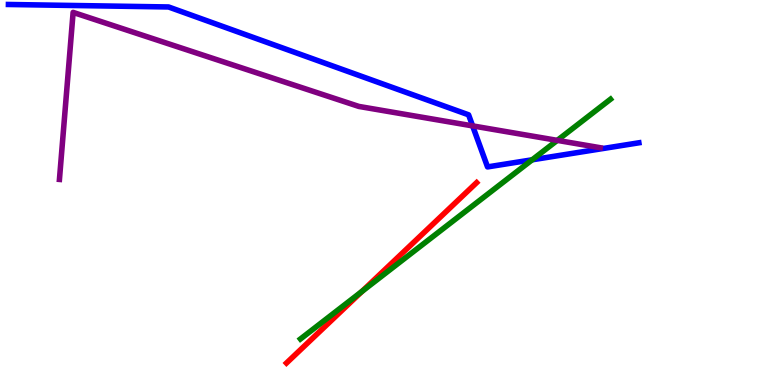[{'lines': ['blue', 'red'], 'intersections': []}, {'lines': ['green', 'red'], 'intersections': [{'x': 4.67, 'y': 2.43}]}, {'lines': ['purple', 'red'], 'intersections': []}, {'lines': ['blue', 'green'], 'intersections': [{'x': 6.87, 'y': 5.85}]}, {'lines': ['blue', 'purple'], 'intersections': [{'x': 6.1, 'y': 6.73}]}, {'lines': ['green', 'purple'], 'intersections': [{'x': 7.19, 'y': 6.35}]}]